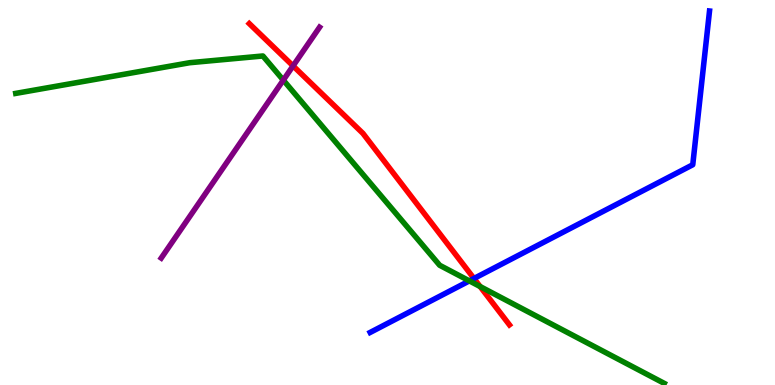[{'lines': ['blue', 'red'], 'intersections': [{'x': 6.12, 'y': 2.77}]}, {'lines': ['green', 'red'], 'intersections': [{'x': 6.2, 'y': 2.56}]}, {'lines': ['purple', 'red'], 'intersections': [{'x': 3.78, 'y': 8.29}]}, {'lines': ['blue', 'green'], 'intersections': [{'x': 6.06, 'y': 2.7}]}, {'lines': ['blue', 'purple'], 'intersections': []}, {'lines': ['green', 'purple'], 'intersections': [{'x': 3.66, 'y': 7.92}]}]